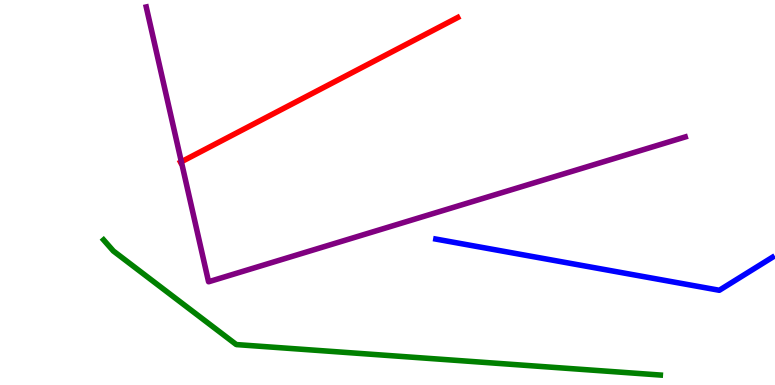[{'lines': ['blue', 'red'], 'intersections': []}, {'lines': ['green', 'red'], 'intersections': []}, {'lines': ['purple', 'red'], 'intersections': [{'x': 2.34, 'y': 5.8}]}, {'lines': ['blue', 'green'], 'intersections': []}, {'lines': ['blue', 'purple'], 'intersections': []}, {'lines': ['green', 'purple'], 'intersections': []}]